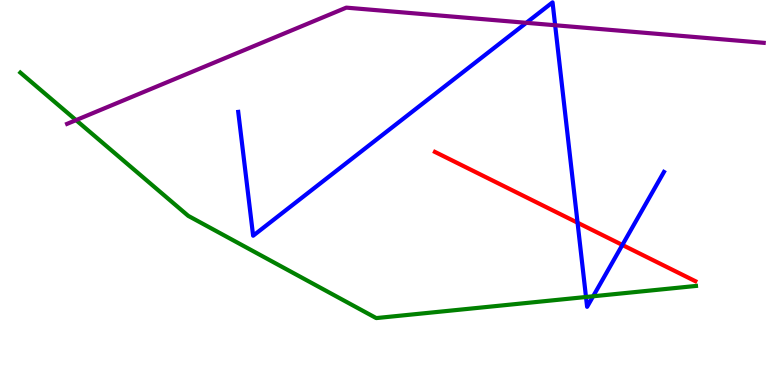[{'lines': ['blue', 'red'], 'intersections': [{'x': 7.45, 'y': 4.22}, {'x': 8.03, 'y': 3.64}]}, {'lines': ['green', 'red'], 'intersections': []}, {'lines': ['purple', 'red'], 'intersections': []}, {'lines': ['blue', 'green'], 'intersections': [{'x': 7.56, 'y': 2.29}, {'x': 7.65, 'y': 2.3}]}, {'lines': ['blue', 'purple'], 'intersections': [{'x': 6.79, 'y': 9.41}, {'x': 7.16, 'y': 9.34}]}, {'lines': ['green', 'purple'], 'intersections': [{'x': 0.981, 'y': 6.88}]}]